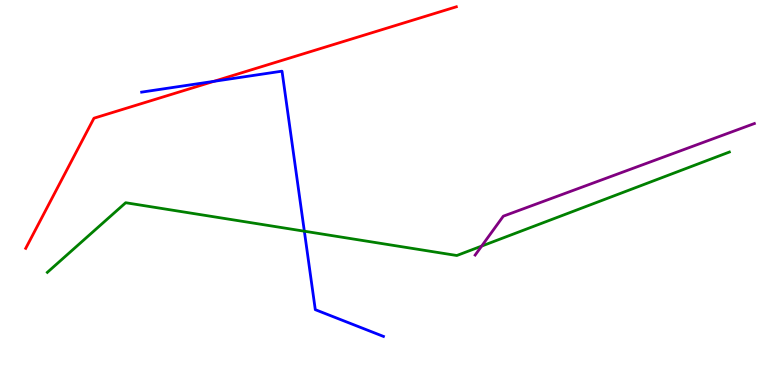[{'lines': ['blue', 'red'], 'intersections': [{'x': 2.76, 'y': 7.89}]}, {'lines': ['green', 'red'], 'intersections': []}, {'lines': ['purple', 'red'], 'intersections': []}, {'lines': ['blue', 'green'], 'intersections': [{'x': 3.93, 'y': 3.99}]}, {'lines': ['blue', 'purple'], 'intersections': []}, {'lines': ['green', 'purple'], 'intersections': [{'x': 6.21, 'y': 3.61}]}]